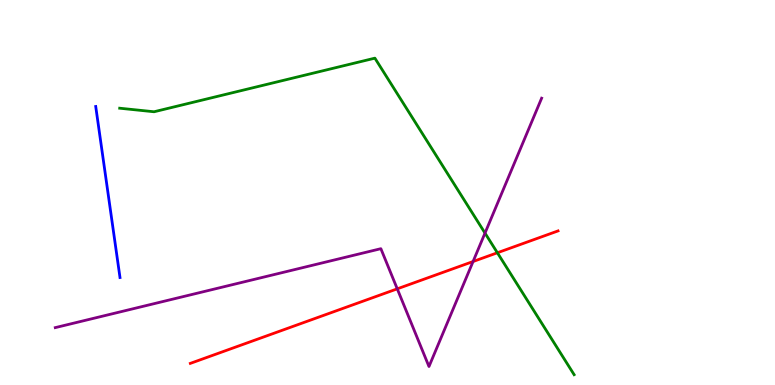[{'lines': ['blue', 'red'], 'intersections': []}, {'lines': ['green', 'red'], 'intersections': [{'x': 6.42, 'y': 3.43}]}, {'lines': ['purple', 'red'], 'intersections': [{'x': 5.13, 'y': 2.5}, {'x': 6.1, 'y': 3.21}]}, {'lines': ['blue', 'green'], 'intersections': []}, {'lines': ['blue', 'purple'], 'intersections': []}, {'lines': ['green', 'purple'], 'intersections': [{'x': 6.26, 'y': 3.95}]}]